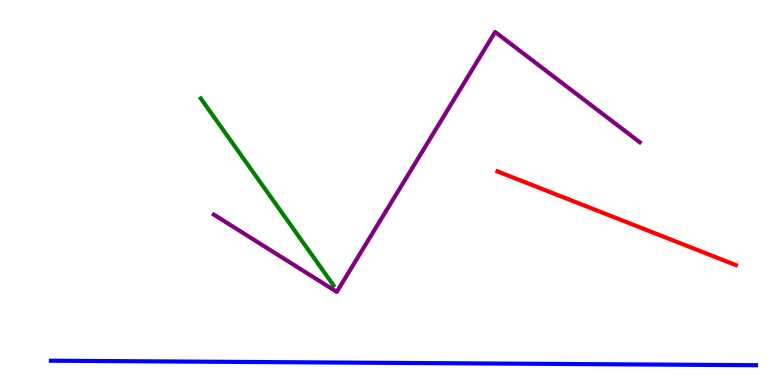[{'lines': ['blue', 'red'], 'intersections': []}, {'lines': ['green', 'red'], 'intersections': []}, {'lines': ['purple', 'red'], 'intersections': []}, {'lines': ['blue', 'green'], 'intersections': []}, {'lines': ['blue', 'purple'], 'intersections': []}, {'lines': ['green', 'purple'], 'intersections': []}]